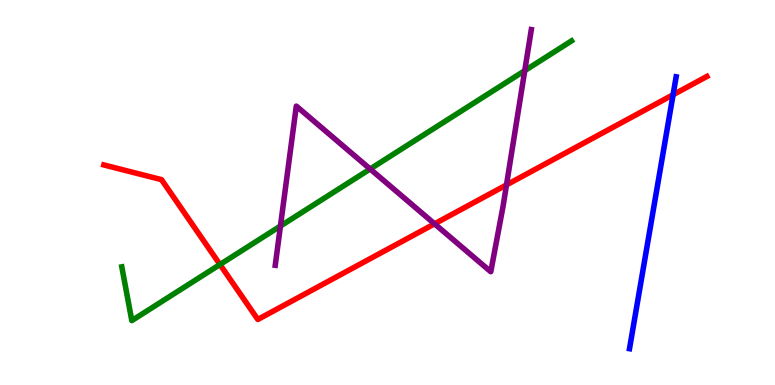[{'lines': ['blue', 'red'], 'intersections': [{'x': 8.68, 'y': 7.54}]}, {'lines': ['green', 'red'], 'intersections': [{'x': 2.84, 'y': 3.13}]}, {'lines': ['purple', 'red'], 'intersections': [{'x': 5.61, 'y': 4.19}, {'x': 6.54, 'y': 5.2}]}, {'lines': ['blue', 'green'], 'intersections': []}, {'lines': ['blue', 'purple'], 'intersections': []}, {'lines': ['green', 'purple'], 'intersections': [{'x': 3.62, 'y': 4.13}, {'x': 4.78, 'y': 5.61}, {'x': 6.77, 'y': 8.16}]}]